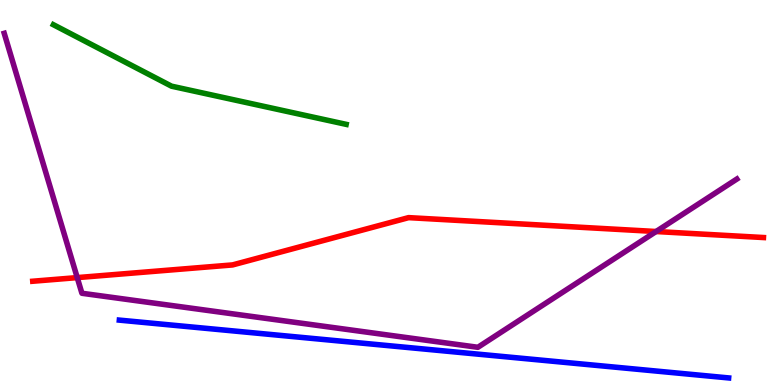[{'lines': ['blue', 'red'], 'intersections': []}, {'lines': ['green', 'red'], 'intersections': []}, {'lines': ['purple', 'red'], 'intersections': [{'x': 0.997, 'y': 2.79}, {'x': 8.47, 'y': 3.99}]}, {'lines': ['blue', 'green'], 'intersections': []}, {'lines': ['blue', 'purple'], 'intersections': []}, {'lines': ['green', 'purple'], 'intersections': []}]